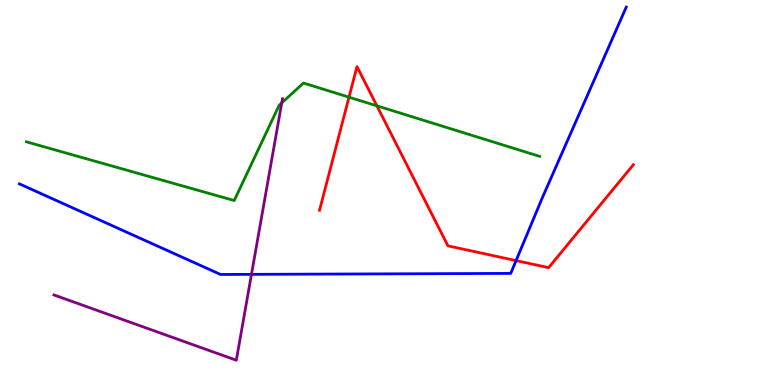[{'lines': ['blue', 'red'], 'intersections': [{'x': 6.66, 'y': 3.23}]}, {'lines': ['green', 'red'], 'intersections': [{'x': 4.5, 'y': 7.48}, {'x': 4.86, 'y': 7.25}]}, {'lines': ['purple', 'red'], 'intersections': []}, {'lines': ['blue', 'green'], 'intersections': []}, {'lines': ['blue', 'purple'], 'intersections': [{'x': 3.24, 'y': 2.87}]}, {'lines': ['green', 'purple'], 'intersections': [{'x': 3.64, 'y': 7.33}]}]